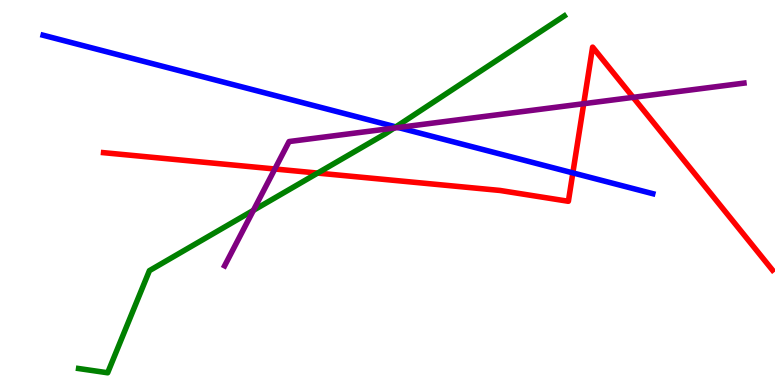[{'lines': ['blue', 'red'], 'intersections': [{'x': 7.39, 'y': 5.51}]}, {'lines': ['green', 'red'], 'intersections': [{'x': 4.1, 'y': 5.5}]}, {'lines': ['purple', 'red'], 'intersections': [{'x': 3.55, 'y': 5.61}, {'x': 7.53, 'y': 7.31}, {'x': 8.17, 'y': 7.47}]}, {'lines': ['blue', 'green'], 'intersections': [{'x': 5.11, 'y': 6.7}]}, {'lines': ['blue', 'purple'], 'intersections': [{'x': 5.14, 'y': 6.69}]}, {'lines': ['green', 'purple'], 'intersections': [{'x': 3.27, 'y': 4.54}, {'x': 5.08, 'y': 6.67}]}]